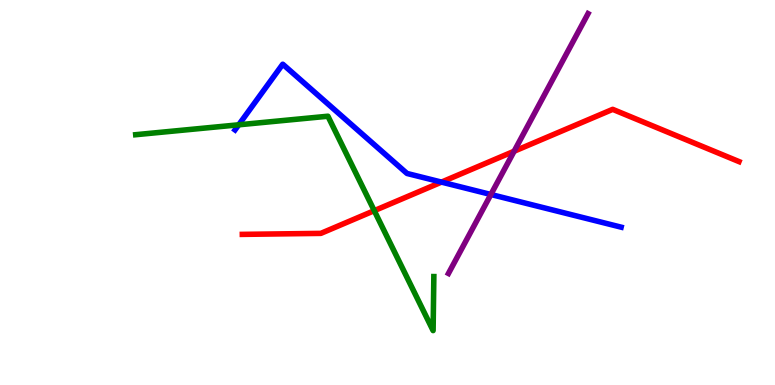[{'lines': ['blue', 'red'], 'intersections': [{'x': 5.7, 'y': 5.27}]}, {'lines': ['green', 'red'], 'intersections': [{'x': 4.83, 'y': 4.53}]}, {'lines': ['purple', 'red'], 'intersections': [{'x': 6.63, 'y': 6.07}]}, {'lines': ['blue', 'green'], 'intersections': [{'x': 3.08, 'y': 6.76}]}, {'lines': ['blue', 'purple'], 'intersections': [{'x': 6.33, 'y': 4.95}]}, {'lines': ['green', 'purple'], 'intersections': []}]